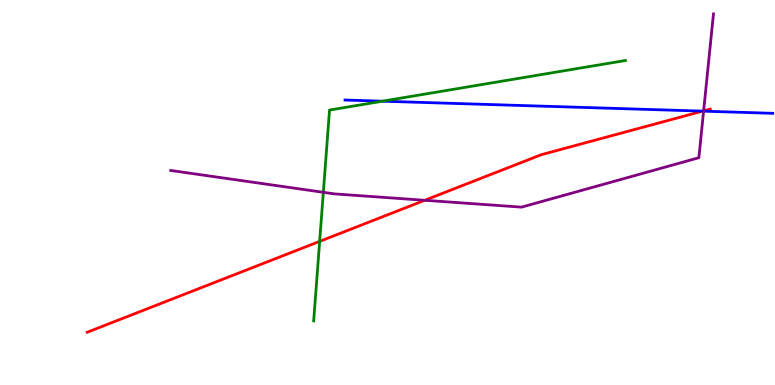[{'lines': ['blue', 'red'], 'intersections': [{'x': 9.07, 'y': 7.11}]}, {'lines': ['green', 'red'], 'intersections': [{'x': 4.12, 'y': 3.73}]}, {'lines': ['purple', 'red'], 'intersections': [{'x': 5.48, 'y': 4.8}, {'x': 9.08, 'y': 7.12}]}, {'lines': ['blue', 'green'], 'intersections': [{'x': 4.94, 'y': 7.37}]}, {'lines': ['blue', 'purple'], 'intersections': [{'x': 9.08, 'y': 7.11}]}, {'lines': ['green', 'purple'], 'intersections': [{'x': 4.17, 'y': 5.01}]}]